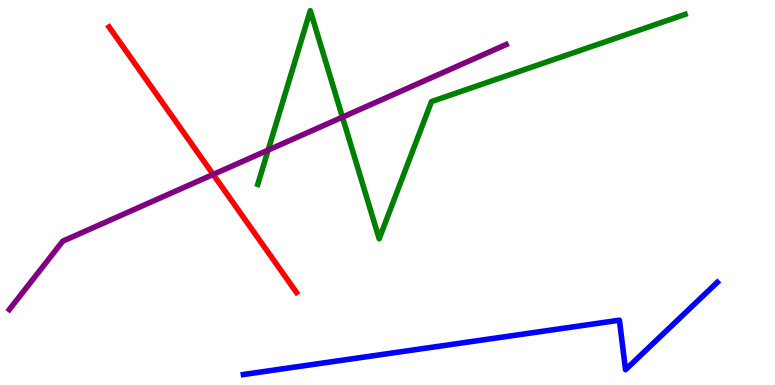[{'lines': ['blue', 'red'], 'intersections': []}, {'lines': ['green', 'red'], 'intersections': []}, {'lines': ['purple', 'red'], 'intersections': [{'x': 2.75, 'y': 5.47}]}, {'lines': ['blue', 'green'], 'intersections': []}, {'lines': ['blue', 'purple'], 'intersections': []}, {'lines': ['green', 'purple'], 'intersections': [{'x': 3.46, 'y': 6.1}, {'x': 4.42, 'y': 6.96}]}]